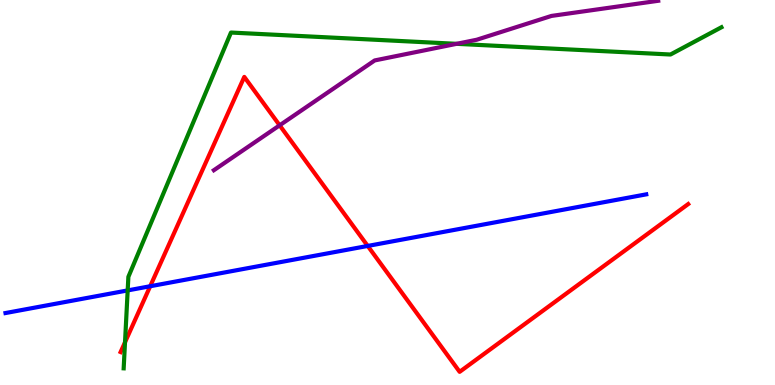[{'lines': ['blue', 'red'], 'intersections': [{'x': 1.94, 'y': 2.57}, {'x': 4.74, 'y': 3.61}]}, {'lines': ['green', 'red'], 'intersections': [{'x': 1.61, 'y': 1.11}]}, {'lines': ['purple', 'red'], 'intersections': [{'x': 3.61, 'y': 6.74}]}, {'lines': ['blue', 'green'], 'intersections': [{'x': 1.65, 'y': 2.46}]}, {'lines': ['blue', 'purple'], 'intersections': []}, {'lines': ['green', 'purple'], 'intersections': [{'x': 5.89, 'y': 8.86}]}]